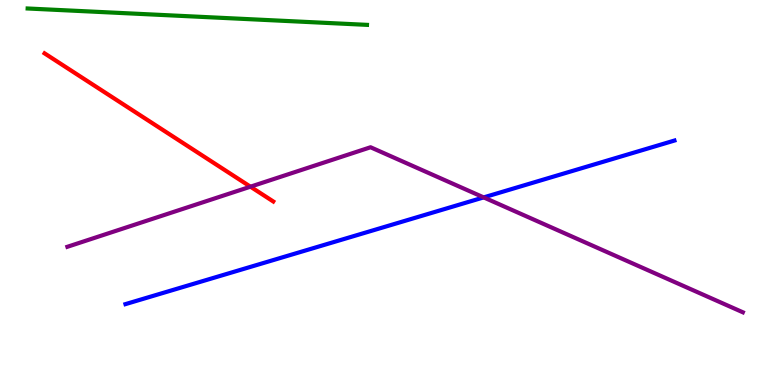[{'lines': ['blue', 'red'], 'intersections': []}, {'lines': ['green', 'red'], 'intersections': []}, {'lines': ['purple', 'red'], 'intersections': [{'x': 3.23, 'y': 5.15}]}, {'lines': ['blue', 'green'], 'intersections': []}, {'lines': ['blue', 'purple'], 'intersections': [{'x': 6.24, 'y': 4.87}]}, {'lines': ['green', 'purple'], 'intersections': []}]